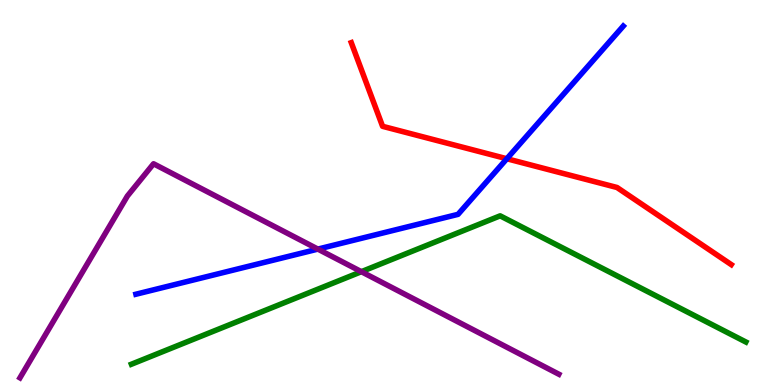[{'lines': ['blue', 'red'], 'intersections': [{'x': 6.54, 'y': 5.88}]}, {'lines': ['green', 'red'], 'intersections': []}, {'lines': ['purple', 'red'], 'intersections': []}, {'lines': ['blue', 'green'], 'intersections': []}, {'lines': ['blue', 'purple'], 'intersections': [{'x': 4.1, 'y': 3.53}]}, {'lines': ['green', 'purple'], 'intersections': [{'x': 4.66, 'y': 2.94}]}]